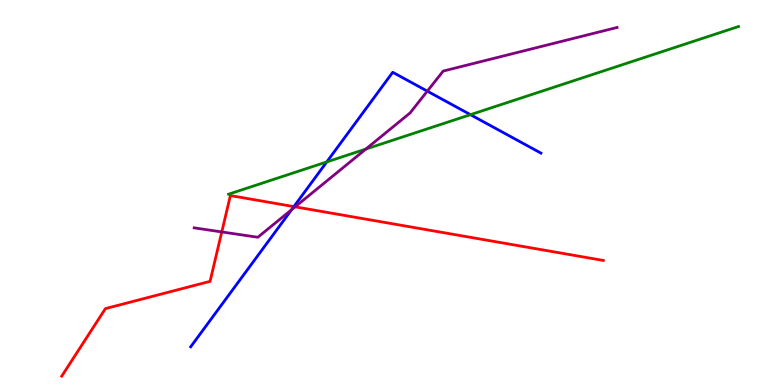[{'lines': ['blue', 'red'], 'intersections': [{'x': 3.79, 'y': 4.63}]}, {'lines': ['green', 'red'], 'intersections': []}, {'lines': ['purple', 'red'], 'intersections': [{'x': 2.86, 'y': 3.98}, {'x': 3.81, 'y': 4.63}]}, {'lines': ['blue', 'green'], 'intersections': [{'x': 4.22, 'y': 5.79}, {'x': 6.07, 'y': 7.02}]}, {'lines': ['blue', 'purple'], 'intersections': [{'x': 3.76, 'y': 4.55}, {'x': 5.51, 'y': 7.63}]}, {'lines': ['green', 'purple'], 'intersections': [{'x': 4.72, 'y': 6.13}]}]